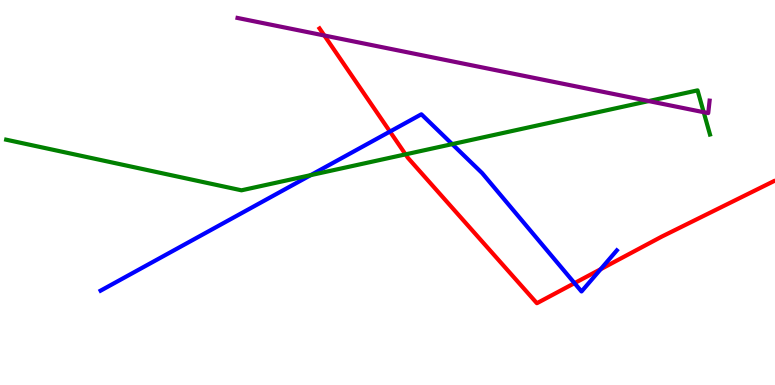[{'lines': ['blue', 'red'], 'intersections': [{'x': 5.03, 'y': 6.58}, {'x': 7.41, 'y': 2.65}, {'x': 7.75, 'y': 3.01}]}, {'lines': ['green', 'red'], 'intersections': [{'x': 5.23, 'y': 5.99}]}, {'lines': ['purple', 'red'], 'intersections': [{'x': 4.19, 'y': 9.08}]}, {'lines': ['blue', 'green'], 'intersections': [{'x': 4.01, 'y': 5.45}, {'x': 5.84, 'y': 6.26}]}, {'lines': ['blue', 'purple'], 'intersections': []}, {'lines': ['green', 'purple'], 'intersections': [{'x': 8.37, 'y': 7.37}, {'x': 9.08, 'y': 7.09}]}]